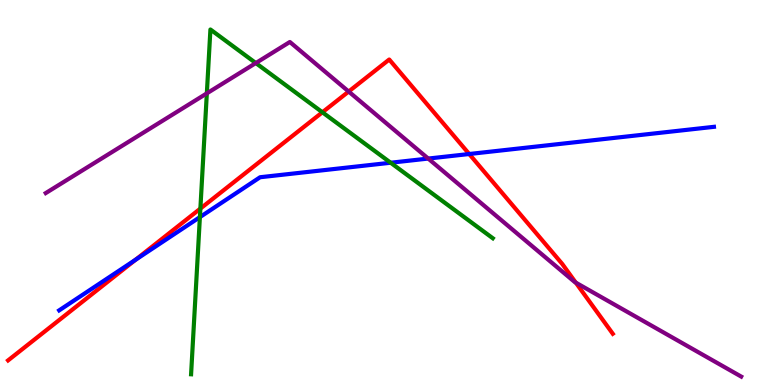[{'lines': ['blue', 'red'], 'intersections': [{'x': 1.75, 'y': 3.25}, {'x': 6.05, 'y': 6.0}]}, {'lines': ['green', 'red'], 'intersections': [{'x': 2.59, 'y': 4.58}, {'x': 4.16, 'y': 7.08}]}, {'lines': ['purple', 'red'], 'intersections': [{'x': 4.5, 'y': 7.62}, {'x': 7.43, 'y': 2.66}]}, {'lines': ['blue', 'green'], 'intersections': [{'x': 2.58, 'y': 4.36}, {'x': 5.04, 'y': 5.77}]}, {'lines': ['blue', 'purple'], 'intersections': [{'x': 5.53, 'y': 5.88}]}, {'lines': ['green', 'purple'], 'intersections': [{'x': 2.67, 'y': 7.57}, {'x': 3.3, 'y': 8.36}]}]